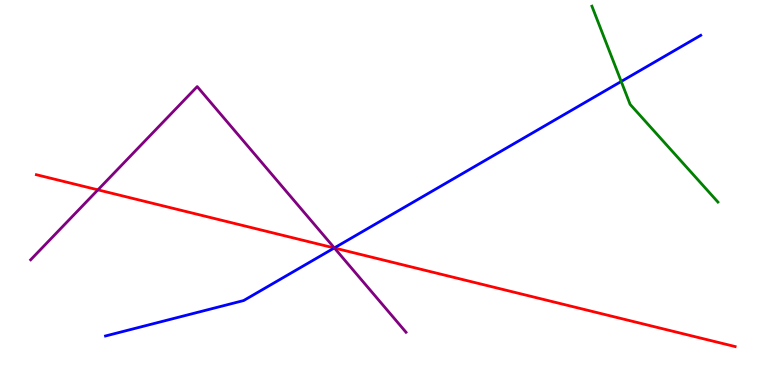[{'lines': ['blue', 'red'], 'intersections': [{'x': 4.31, 'y': 3.56}]}, {'lines': ['green', 'red'], 'intersections': []}, {'lines': ['purple', 'red'], 'intersections': [{'x': 1.26, 'y': 5.07}, {'x': 4.32, 'y': 3.56}]}, {'lines': ['blue', 'green'], 'intersections': [{'x': 8.02, 'y': 7.88}]}, {'lines': ['blue', 'purple'], 'intersections': [{'x': 4.31, 'y': 3.56}]}, {'lines': ['green', 'purple'], 'intersections': []}]